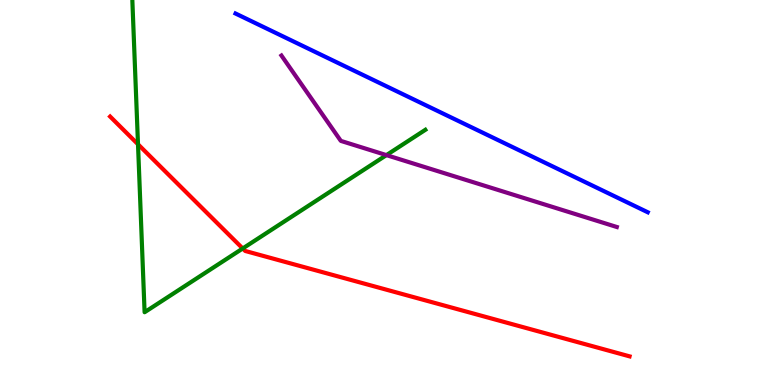[{'lines': ['blue', 'red'], 'intersections': []}, {'lines': ['green', 'red'], 'intersections': [{'x': 1.78, 'y': 6.25}, {'x': 3.13, 'y': 3.55}]}, {'lines': ['purple', 'red'], 'intersections': []}, {'lines': ['blue', 'green'], 'intersections': []}, {'lines': ['blue', 'purple'], 'intersections': []}, {'lines': ['green', 'purple'], 'intersections': [{'x': 4.99, 'y': 5.97}]}]